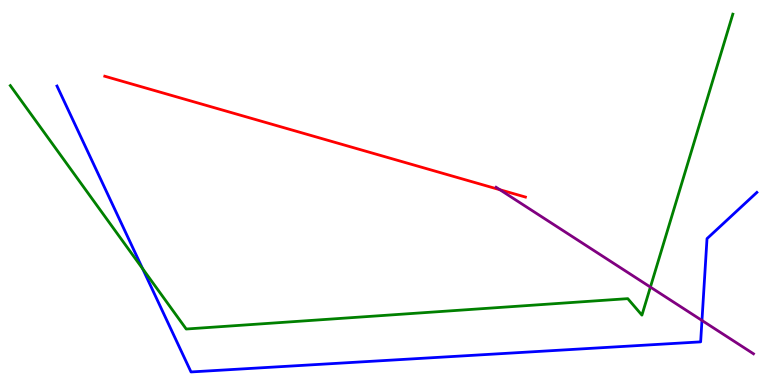[{'lines': ['blue', 'red'], 'intersections': []}, {'lines': ['green', 'red'], 'intersections': []}, {'lines': ['purple', 'red'], 'intersections': [{'x': 6.45, 'y': 5.07}]}, {'lines': ['blue', 'green'], 'intersections': [{'x': 1.84, 'y': 3.02}]}, {'lines': ['blue', 'purple'], 'intersections': [{'x': 9.06, 'y': 1.68}]}, {'lines': ['green', 'purple'], 'intersections': [{'x': 8.39, 'y': 2.54}]}]